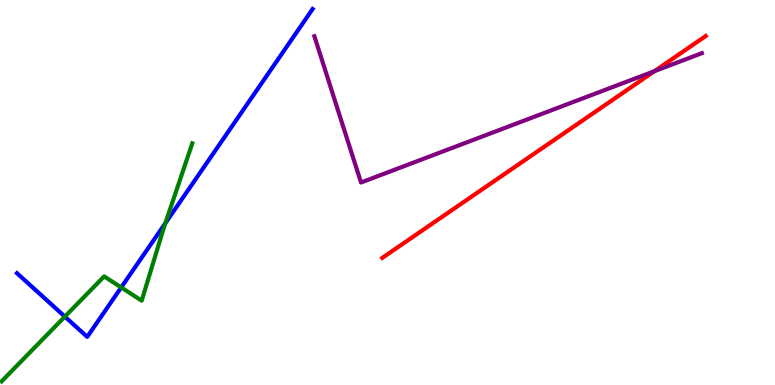[{'lines': ['blue', 'red'], 'intersections': []}, {'lines': ['green', 'red'], 'intersections': []}, {'lines': ['purple', 'red'], 'intersections': [{'x': 8.45, 'y': 8.15}]}, {'lines': ['blue', 'green'], 'intersections': [{'x': 0.837, 'y': 1.78}, {'x': 1.56, 'y': 2.53}, {'x': 2.13, 'y': 4.2}]}, {'lines': ['blue', 'purple'], 'intersections': []}, {'lines': ['green', 'purple'], 'intersections': []}]